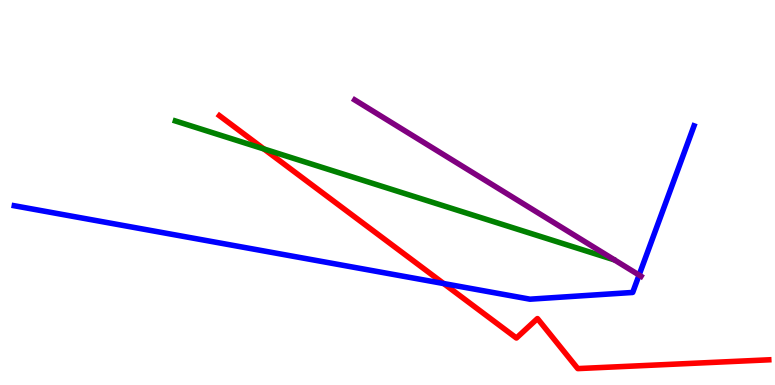[{'lines': ['blue', 'red'], 'intersections': [{'x': 5.72, 'y': 2.63}]}, {'lines': ['green', 'red'], 'intersections': [{'x': 3.41, 'y': 6.13}]}, {'lines': ['purple', 'red'], 'intersections': []}, {'lines': ['blue', 'green'], 'intersections': []}, {'lines': ['blue', 'purple'], 'intersections': [{'x': 8.25, 'y': 2.86}]}, {'lines': ['green', 'purple'], 'intersections': []}]